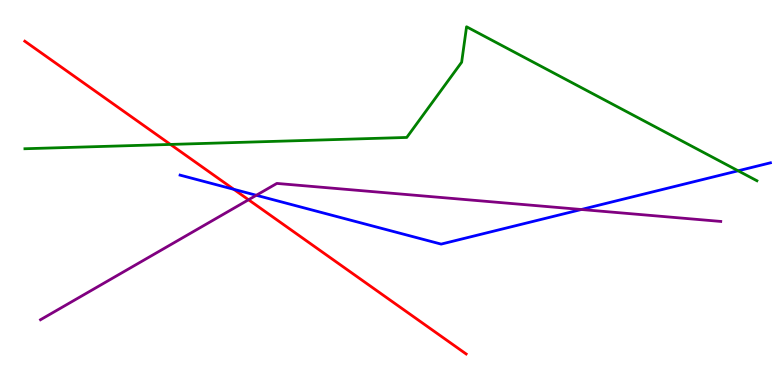[{'lines': ['blue', 'red'], 'intersections': [{'x': 3.02, 'y': 5.08}]}, {'lines': ['green', 'red'], 'intersections': [{'x': 2.2, 'y': 6.25}]}, {'lines': ['purple', 'red'], 'intersections': [{'x': 3.21, 'y': 4.81}]}, {'lines': ['blue', 'green'], 'intersections': [{'x': 9.52, 'y': 5.56}]}, {'lines': ['blue', 'purple'], 'intersections': [{'x': 3.31, 'y': 4.93}, {'x': 7.5, 'y': 4.56}]}, {'lines': ['green', 'purple'], 'intersections': []}]